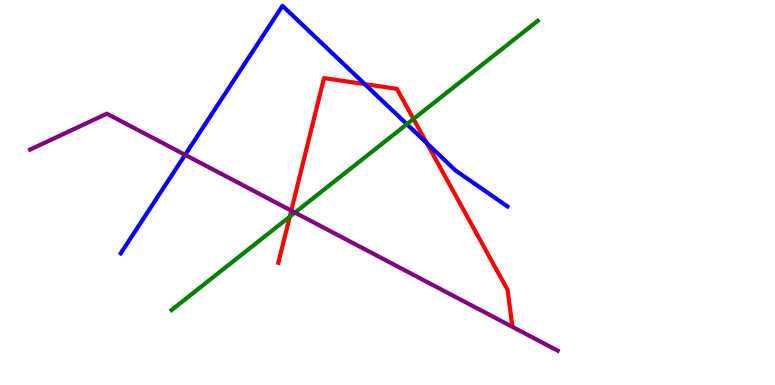[{'lines': ['blue', 'red'], 'intersections': [{'x': 4.71, 'y': 7.81}, {'x': 5.51, 'y': 6.28}]}, {'lines': ['green', 'red'], 'intersections': [{'x': 3.74, 'y': 4.37}, {'x': 5.34, 'y': 6.91}]}, {'lines': ['purple', 'red'], 'intersections': [{'x': 3.76, 'y': 4.53}]}, {'lines': ['blue', 'green'], 'intersections': [{'x': 5.25, 'y': 6.77}]}, {'lines': ['blue', 'purple'], 'intersections': [{'x': 2.39, 'y': 5.98}]}, {'lines': ['green', 'purple'], 'intersections': [{'x': 3.81, 'y': 4.48}]}]